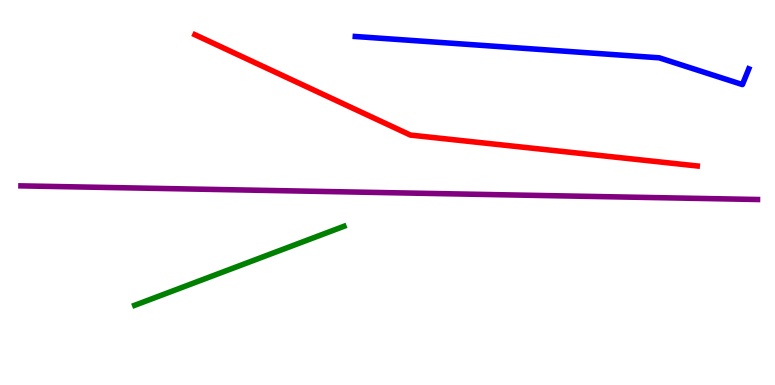[{'lines': ['blue', 'red'], 'intersections': []}, {'lines': ['green', 'red'], 'intersections': []}, {'lines': ['purple', 'red'], 'intersections': []}, {'lines': ['blue', 'green'], 'intersections': []}, {'lines': ['blue', 'purple'], 'intersections': []}, {'lines': ['green', 'purple'], 'intersections': []}]